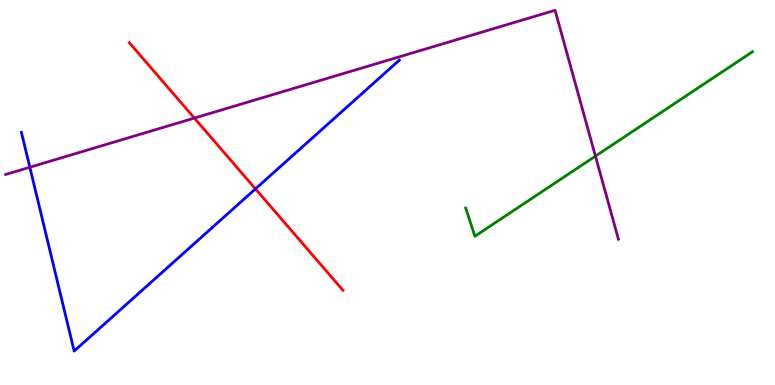[{'lines': ['blue', 'red'], 'intersections': [{'x': 3.3, 'y': 5.09}]}, {'lines': ['green', 'red'], 'intersections': []}, {'lines': ['purple', 'red'], 'intersections': [{'x': 2.51, 'y': 6.93}]}, {'lines': ['blue', 'green'], 'intersections': []}, {'lines': ['blue', 'purple'], 'intersections': [{'x': 0.385, 'y': 5.66}]}, {'lines': ['green', 'purple'], 'intersections': [{'x': 7.68, 'y': 5.94}]}]